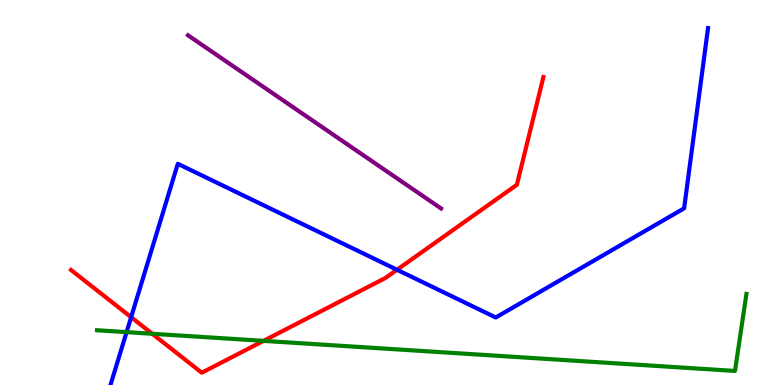[{'lines': ['blue', 'red'], 'intersections': [{'x': 1.69, 'y': 1.76}, {'x': 5.12, 'y': 2.99}]}, {'lines': ['green', 'red'], 'intersections': [{'x': 1.96, 'y': 1.33}, {'x': 3.4, 'y': 1.15}]}, {'lines': ['purple', 'red'], 'intersections': []}, {'lines': ['blue', 'green'], 'intersections': [{'x': 1.63, 'y': 1.37}]}, {'lines': ['blue', 'purple'], 'intersections': []}, {'lines': ['green', 'purple'], 'intersections': []}]